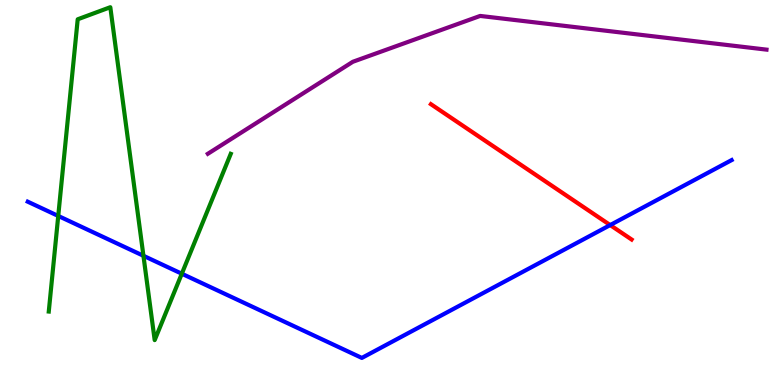[{'lines': ['blue', 'red'], 'intersections': [{'x': 7.87, 'y': 4.15}]}, {'lines': ['green', 'red'], 'intersections': []}, {'lines': ['purple', 'red'], 'intersections': []}, {'lines': ['blue', 'green'], 'intersections': [{'x': 0.751, 'y': 4.39}, {'x': 1.85, 'y': 3.36}, {'x': 2.35, 'y': 2.89}]}, {'lines': ['blue', 'purple'], 'intersections': []}, {'lines': ['green', 'purple'], 'intersections': []}]